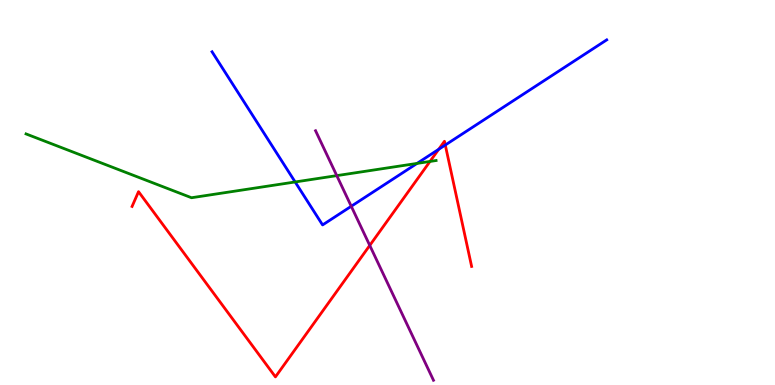[{'lines': ['blue', 'red'], 'intersections': [{'x': 5.66, 'y': 6.12}, {'x': 5.75, 'y': 6.23}]}, {'lines': ['green', 'red'], 'intersections': [{'x': 5.55, 'y': 5.81}]}, {'lines': ['purple', 'red'], 'intersections': [{'x': 4.77, 'y': 3.63}]}, {'lines': ['blue', 'green'], 'intersections': [{'x': 3.81, 'y': 5.27}, {'x': 5.38, 'y': 5.76}]}, {'lines': ['blue', 'purple'], 'intersections': [{'x': 4.53, 'y': 4.64}]}, {'lines': ['green', 'purple'], 'intersections': [{'x': 4.35, 'y': 5.44}]}]